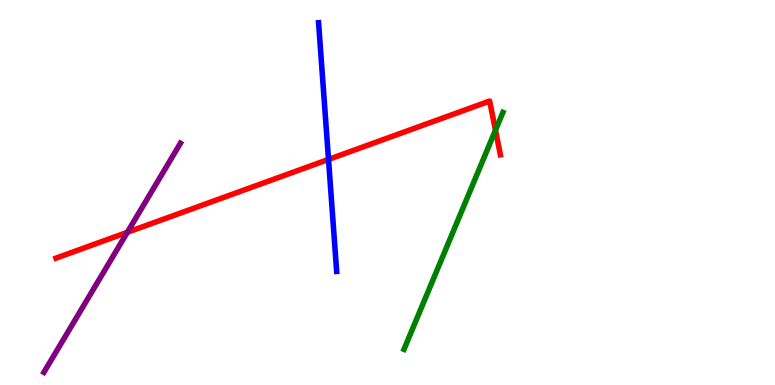[{'lines': ['blue', 'red'], 'intersections': [{'x': 4.24, 'y': 5.86}]}, {'lines': ['green', 'red'], 'intersections': [{'x': 6.39, 'y': 6.62}]}, {'lines': ['purple', 'red'], 'intersections': [{'x': 1.64, 'y': 3.97}]}, {'lines': ['blue', 'green'], 'intersections': []}, {'lines': ['blue', 'purple'], 'intersections': []}, {'lines': ['green', 'purple'], 'intersections': []}]